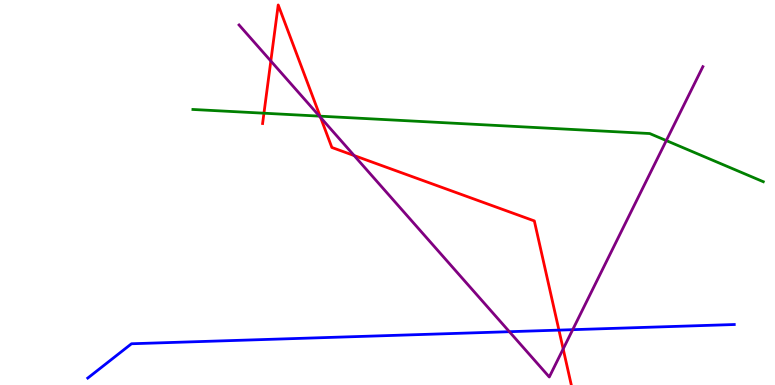[{'lines': ['blue', 'red'], 'intersections': [{'x': 7.21, 'y': 1.43}]}, {'lines': ['green', 'red'], 'intersections': [{'x': 3.41, 'y': 7.06}, {'x': 4.13, 'y': 6.98}]}, {'lines': ['purple', 'red'], 'intersections': [{'x': 3.49, 'y': 8.42}, {'x': 4.14, 'y': 6.95}, {'x': 4.57, 'y': 5.96}, {'x': 7.27, 'y': 0.937}]}, {'lines': ['blue', 'green'], 'intersections': []}, {'lines': ['blue', 'purple'], 'intersections': [{'x': 6.57, 'y': 1.38}, {'x': 7.39, 'y': 1.44}]}, {'lines': ['green', 'purple'], 'intersections': [{'x': 4.12, 'y': 6.98}, {'x': 8.6, 'y': 6.35}]}]